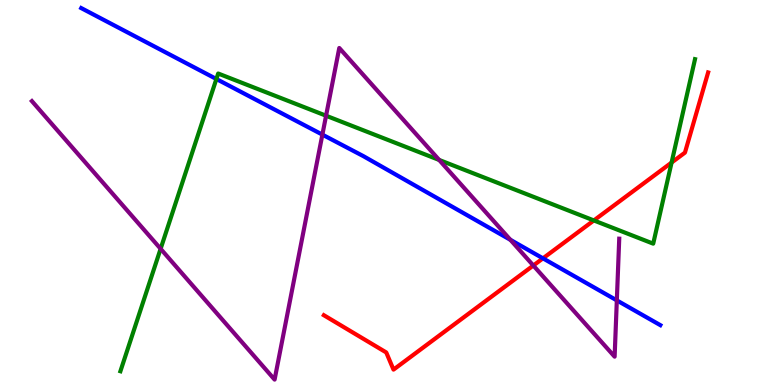[{'lines': ['blue', 'red'], 'intersections': [{'x': 7.01, 'y': 3.29}]}, {'lines': ['green', 'red'], 'intersections': [{'x': 7.66, 'y': 4.27}, {'x': 8.67, 'y': 5.78}]}, {'lines': ['purple', 'red'], 'intersections': [{'x': 6.88, 'y': 3.1}]}, {'lines': ['blue', 'green'], 'intersections': [{'x': 2.79, 'y': 7.95}]}, {'lines': ['blue', 'purple'], 'intersections': [{'x': 4.16, 'y': 6.5}, {'x': 6.59, 'y': 3.77}, {'x': 7.96, 'y': 2.2}]}, {'lines': ['green', 'purple'], 'intersections': [{'x': 2.07, 'y': 3.54}, {'x': 4.21, 'y': 6.99}, {'x': 5.67, 'y': 5.85}]}]